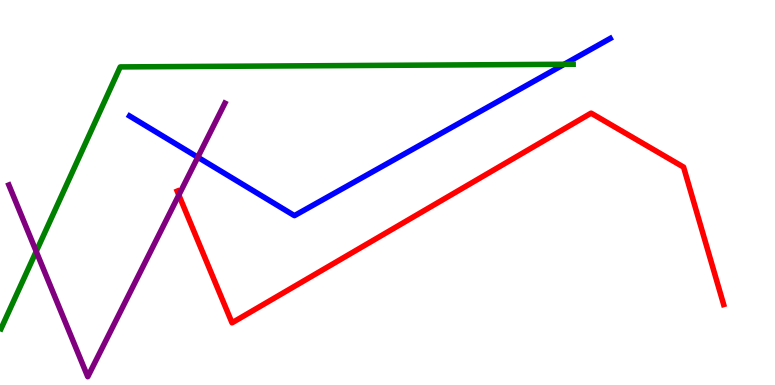[{'lines': ['blue', 'red'], 'intersections': []}, {'lines': ['green', 'red'], 'intersections': []}, {'lines': ['purple', 'red'], 'intersections': [{'x': 2.31, 'y': 4.93}]}, {'lines': ['blue', 'green'], 'intersections': [{'x': 7.28, 'y': 8.33}]}, {'lines': ['blue', 'purple'], 'intersections': [{'x': 2.55, 'y': 5.92}]}, {'lines': ['green', 'purple'], 'intersections': [{'x': 0.467, 'y': 3.47}]}]